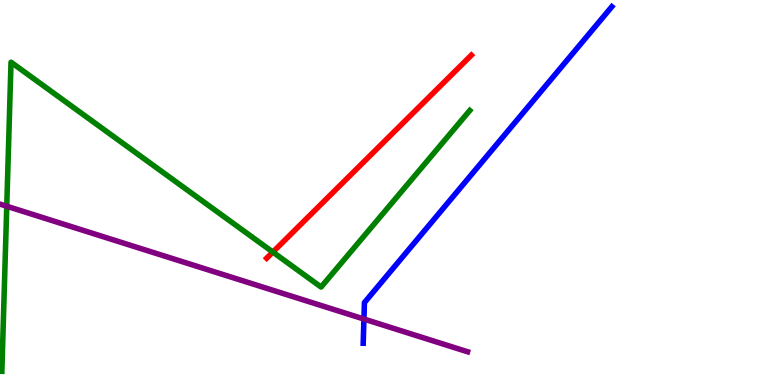[{'lines': ['blue', 'red'], 'intersections': []}, {'lines': ['green', 'red'], 'intersections': [{'x': 3.52, 'y': 3.45}]}, {'lines': ['purple', 'red'], 'intersections': []}, {'lines': ['blue', 'green'], 'intersections': []}, {'lines': ['blue', 'purple'], 'intersections': [{'x': 4.7, 'y': 1.71}]}, {'lines': ['green', 'purple'], 'intersections': [{'x': 0.0871, 'y': 4.64}]}]